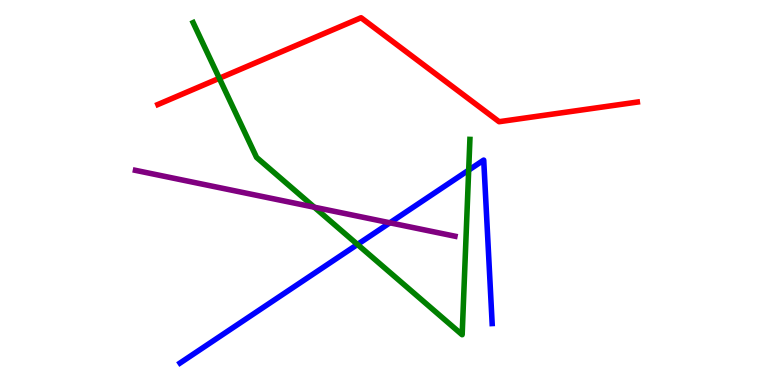[{'lines': ['blue', 'red'], 'intersections': []}, {'lines': ['green', 'red'], 'intersections': [{'x': 2.83, 'y': 7.97}]}, {'lines': ['purple', 'red'], 'intersections': []}, {'lines': ['blue', 'green'], 'intersections': [{'x': 4.61, 'y': 3.65}, {'x': 6.05, 'y': 5.58}]}, {'lines': ['blue', 'purple'], 'intersections': [{'x': 5.03, 'y': 4.21}]}, {'lines': ['green', 'purple'], 'intersections': [{'x': 4.06, 'y': 4.62}]}]